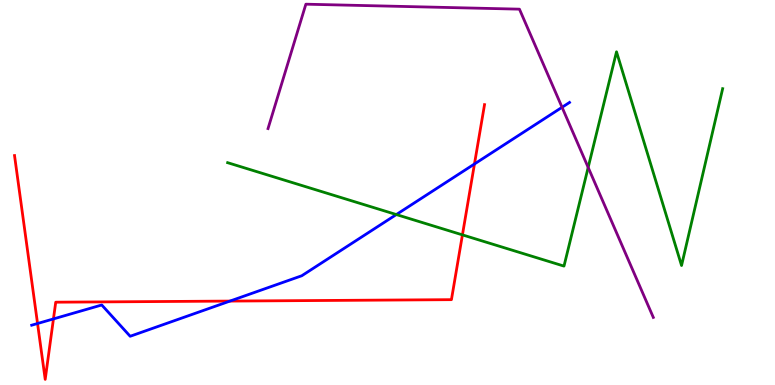[{'lines': ['blue', 'red'], 'intersections': [{'x': 0.484, 'y': 1.6}, {'x': 0.69, 'y': 1.72}, {'x': 2.97, 'y': 2.18}, {'x': 6.12, 'y': 5.74}]}, {'lines': ['green', 'red'], 'intersections': [{'x': 5.97, 'y': 3.9}]}, {'lines': ['purple', 'red'], 'intersections': []}, {'lines': ['blue', 'green'], 'intersections': [{'x': 5.11, 'y': 4.43}]}, {'lines': ['blue', 'purple'], 'intersections': [{'x': 7.25, 'y': 7.21}]}, {'lines': ['green', 'purple'], 'intersections': [{'x': 7.59, 'y': 5.65}]}]